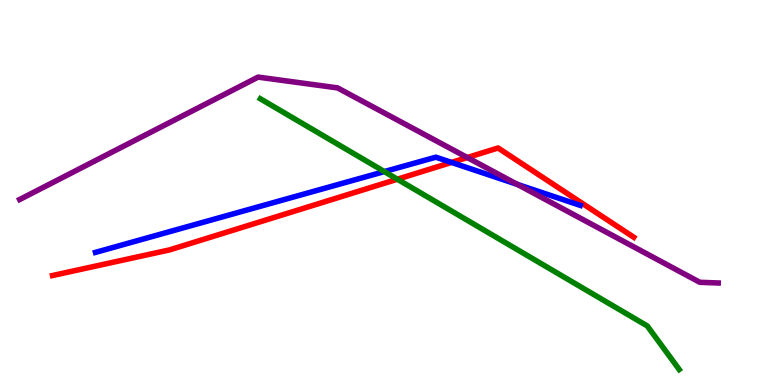[{'lines': ['blue', 'red'], 'intersections': [{'x': 5.83, 'y': 5.78}]}, {'lines': ['green', 'red'], 'intersections': [{'x': 5.13, 'y': 5.34}]}, {'lines': ['purple', 'red'], 'intersections': [{'x': 6.03, 'y': 5.91}]}, {'lines': ['blue', 'green'], 'intersections': [{'x': 4.96, 'y': 5.54}]}, {'lines': ['blue', 'purple'], 'intersections': [{'x': 6.68, 'y': 5.21}]}, {'lines': ['green', 'purple'], 'intersections': []}]